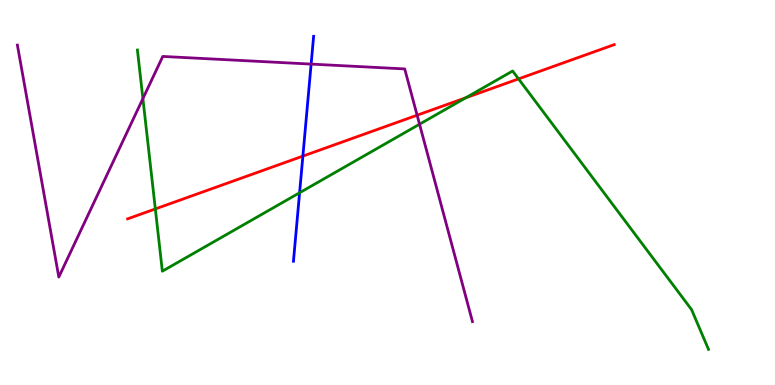[{'lines': ['blue', 'red'], 'intersections': [{'x': 3.91, 'y': 5.95}]}, {'lines': ['green', 'red'], 'intersections': [{'x': 2.0, 'y': 4.57}, {'x': 6.01, 'y': 7.46}, {'x': 6.69, 'y': 7.95}]}, {'lines': ['purple', 'red'], 'intersections': [{'x': 5.38, 'y': 7.01}]}, {'lines': ['blue', 'green'], 'intersections': [{'x': 3.87, 'y': 4.99}]}, {'lines': ['blue', 'purple'], 'intersections': [{'x': 4.01, 'y': 8.34}]}, {'lines': ['green', 'purple'], 'intersections': [{'x': 1.84, 'y': 7.44}, {'x': 5.41, 'y': 6.77}]}]